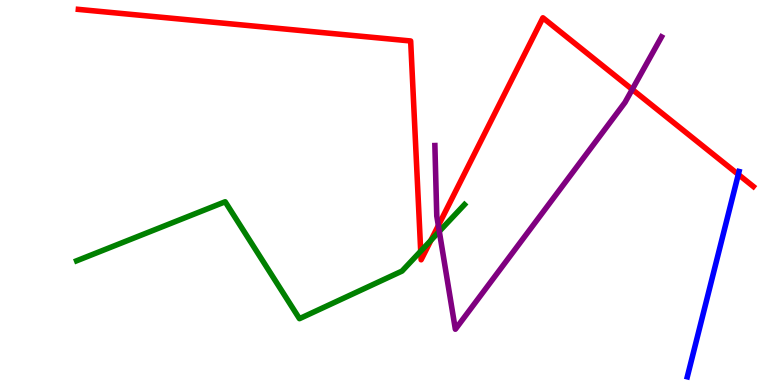[{'lines': ['blue', 'red'], 'intersections': [{'x': 9.53, 'y': 5.47}]}, {'lines': ['green', 'red'], 'intersections': [{'x': 5.43, 'y': 3.48}, {'x': 5.56, 'y': 3.76}]}, {'lines': ['purple', 'red'], 'intersections': [{'x': 5.66, 'y': 4.14}, {'x': 8.16, 'y': 7.68}]}, {'lines': ['blue', 'green'], 'intersections': []}, {'lines': ['blue', 'purple'], 'intersections': []}, {'lines': ['green', 'purple'], 'intersections': [{'x': 5.67, 'y': 3.99}]}]